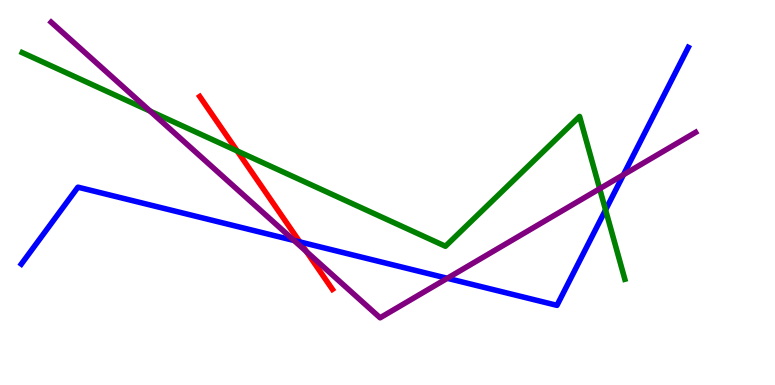[{'lines': ['blue', 'red'], 'intersections': [{'x': 3.87, 'y': 3.72}]}, {'lines': ['green', 'red'], 'intersections': [{'x': 3.06, 'y': 6.08}]}, {'lines': ['purple', 'red'], 'intersections': [{'x': 3.95, 'y': 3.46}]}, {'lines': ['blue', 'green'], 'intersections': [{'x': 7.81, 'y': 4.55}]}, {'lines': ['blue', 'purple'], 'intersections': [{'x': 3.79, 'y': 3.75}, {'x': 5.77, 'y': 2.77}, {'x': 8.04, 'y': 5.46}]}, {'lines': ['green', 'purple'], 'intersections': [{'x': 1.94, 'y': 7.11}, {'x': 7.74, 'y': 5.1}]}]